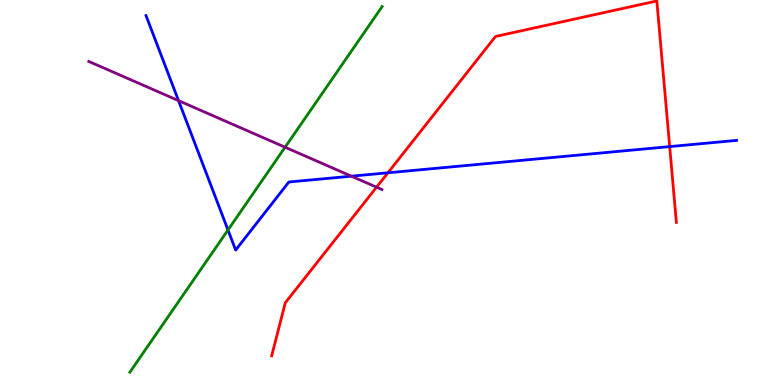[{'lines': ['blue', 'red'], 'intersections': [{'x': 5.01, 'y': 5.51}, {'x': 8.64, 'y': 6.19}]}, {'lines': ['green', 'red'], 'intersections': []}, {'lines': ['purple', 'red'], 'intersections': [{'x': 4.86, 'y': 5.14}]}, {'lines': ['blue', 'green'], 'intersections': [{'x': 2.94, 'y': 4.03}]}, {'lines': ['blue', 'purple'], 'intersections': [{'x': 2.3, 'y': 7.39}, {'x': 4.53, 'y': 5.42}]}, {'lines': ['green', 'purple'], 'intersections': [{'x': 3.68, 'y': 6.18}]}]